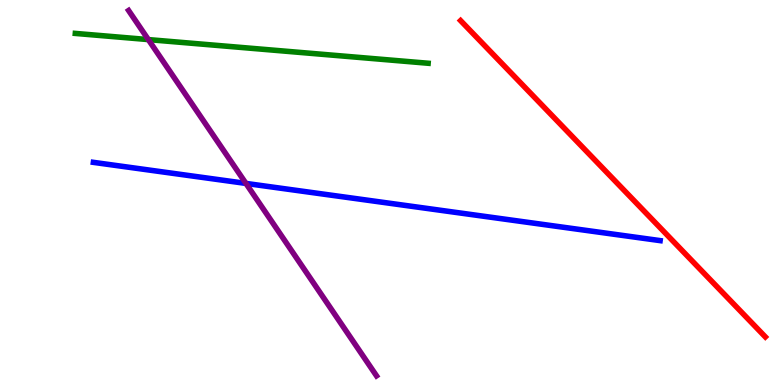[{'lines': ['blue', 'red'], 'intersections': []}, {'lines': ['green', 'red'], 'intersections': []}, {'lines': ['purple', 'red'], 'intersections': []}, {'lines': ['blue', 'green'], 'intersections': []}, {'lines': ['blue', 'purple'], 'intersections': [{'x': 3.17, 'y': 5.24}]}, {'lines': ['green', 'purple'], 'intersections': [{'x': 1.91, 'y': 8.97}]}]